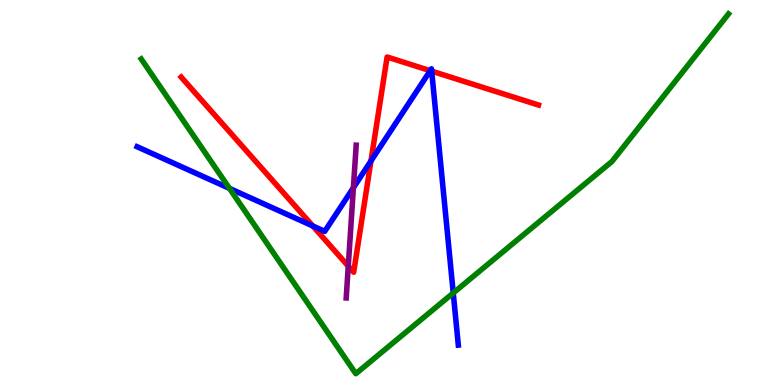[{'lines': ['blue', 'red'], 'intersections': [{'x': 4.04, 'y': 4.13}, {'x': 4.79, 'y': 5.82}, {'x': 5.55, 'y': 8.16}, {'x': 5.57, 'y': 8.15}]}, {'lines': ['green', 'red'], 'intersections': []}, {'lines': ['purple', 'red'], 'intersections': [{'x': 4.49, 'y': 3.09}]}, {'lines': ['blue', 'green'], 'intersections': [{'x': 2.96, 'y': 5.11}, {'x': 5.85, 'y': 2.39}]}, {'lines': ['blue', 'purple'], 'intersections': [{'x': 4.56, 'y': 5.12}]}, {'lines': ['green', 'purple'], 'intersections': []}]